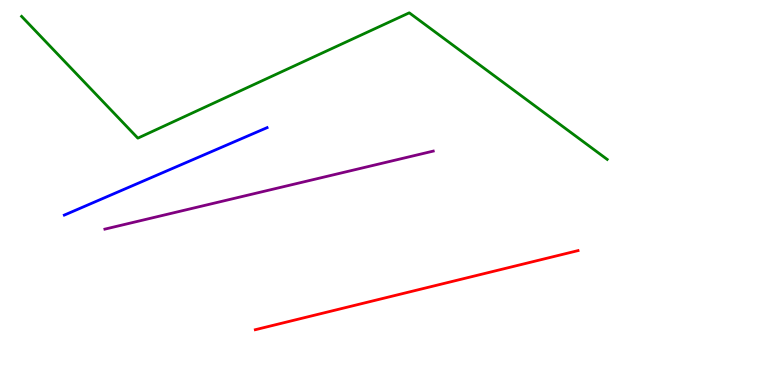[{'lines': ['blue', 'red'], 'intersections': []}, {'lines': ['green', 'red'], 'intersections': []}, {'lines': ['purple', 'red'], 'intersections': []}, {'lines': ['blue', 'green'], 'intersections': []}, {'lines': ['blue', 'purple'], 'intersections': []}, {'lines': ['green', 'purple'], 'intersections': []}]